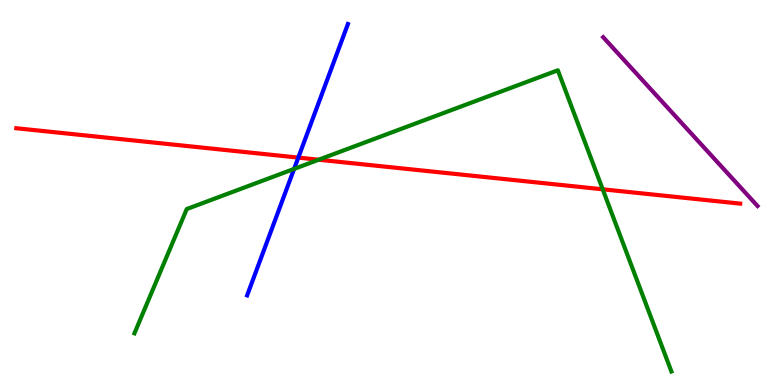[{'lines': ['blue', 'red'], 'intersections': [{'x': 3.85, 'y': 5.91}]}, {'lines': ['green', 'red'], 'intersections': [{'x': 4.11, 'y': 5.85}, {'x': 7.78, 'y': 5.08}]}, {'lines': ['purple', 'red'], 'intersections': []}, {'lines': ['blue', 'green'], 'intersections': [{'x': 3.79, 'y': 5.61}]}, {'lines': ['blue', 'purple'], 'intersections': []}, {'lines': ['green', 'purple'], 'intersections': []}]